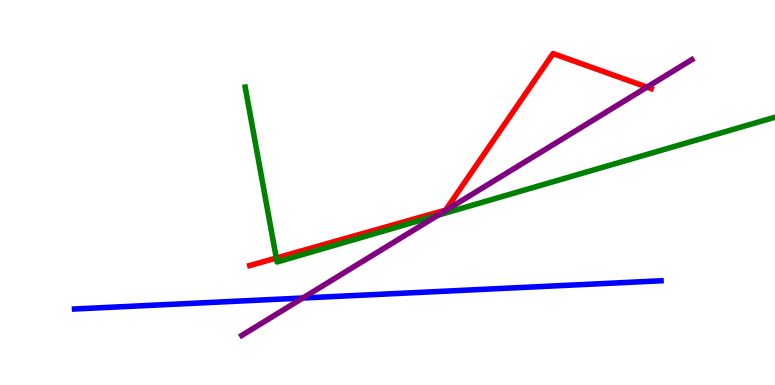[{'lines': ['blue', 'red'], 'intersections': []}, {'lines': ['green', 'red'], 'intersections': [{'x': 3.57, 'y': 3.3}]}, {'lines': ['purple', 'red'], 'intersections': [{'x': 8.35, 'y': 7.74}]}, {'lines': ['blue', 'green'], 'intersections': []}, {'lines': ['blue', 'purple'], 'intersections': [{'x': 3.91, 'y': 2.26}]}, {'lines': ['green', 'purple'], 'intersections': [{'x': 5.65, 'y': 4.41}]}]